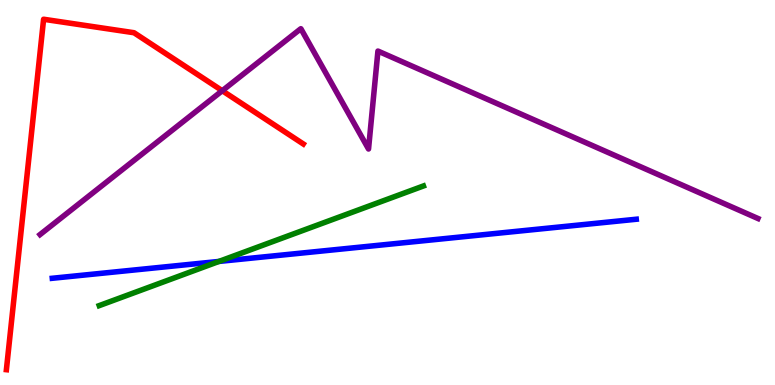[{'lines': ['blue', 'red'], 'intersections': []}, {'lines': ['green', 'red'], 'intersections': []}, {'lines': ['purple', 'red'], 'intersections': [{'x': 2.87, 'y': 7.64}]}, {'lines': ['blue', 'green'], 'intersections': [{'x': 2.83, 'y': 3.21}]}, {'lines': ['blue', 'purple'], 'intersections': []}, {'lines': ['green', 'purple'], 'intersections': []}]